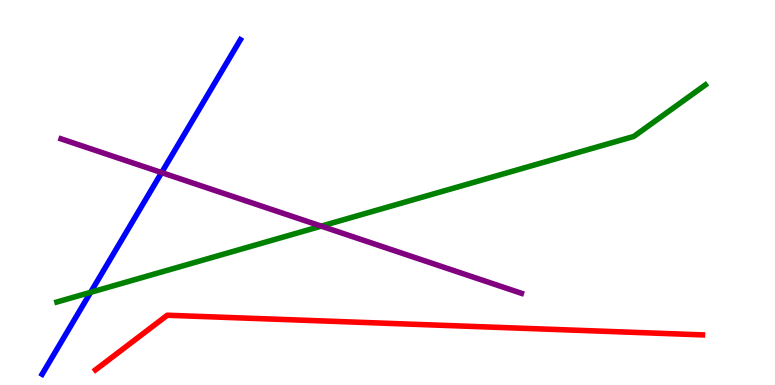[{'lines': ['blue', 'red'], 'intersections': []}, {'lines': ['green', 'red'], 'intersections': []}, {'lines': ['purple', 'red'], 'intersections': []}, {'lines': ['blue', 'green'], 'intersections': [{'x': 1.17, 'y': 2.41}]}, {'lines': ['blue', 'purple'], 'intersections': [{'x': 2.09, 'y': 5.52}]}, {'lines': ['green', 'purple'], 'intersections': [{'x': 4.15, 'y': 4.13}]}]